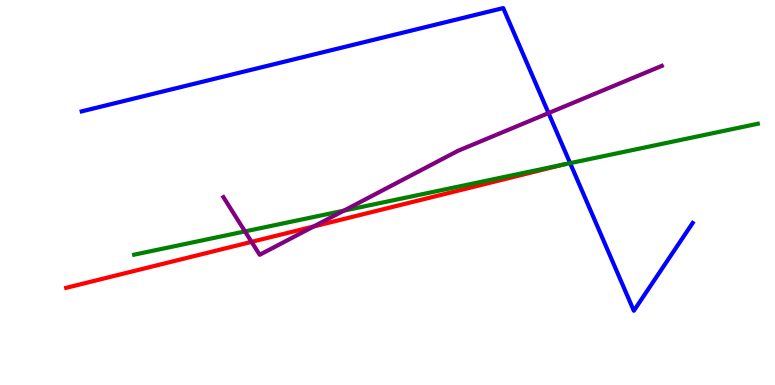[{'lines': ['blue', 'red'], 'intersections': []}, {'lines': ['green', 'red'], 'intersections': [{'x': 7.27, 'y': 5.72}]}, {'lines': ['purple', 'red'], 'intersections': [{'x': 3.25, 'y': 3.72}, {'x': 4.05, 'y': 4.12}]}, {'lines': ['blue', 'green'], 'intersections': [{'x': 7.36, 'y': 5.76}]}, {'lines': ['blue', 'purple'], 'intersections': [{'x': 7.08, 'y': 7.06}]}, {'lines': ['green', 'purple'], 'intersections': [{'x': 3.16, 'y': 3.99}, {'x': 4.44, 'y': 4.53}]}]